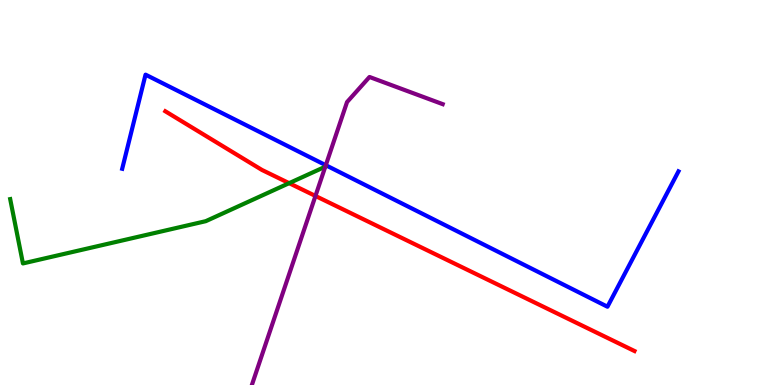[{'lines': ['blue', 'red'], 'intersections': []}, {'lines': ['green', 'red'], 'intersections': [{'x': 3.73, 'y': 5.24}]}, {'lines': ['purple', 'red'], 'intersections': [{'x': 4.07, 'y': 4.91}]}, {'lines': ['blue', 'green'], 'intersections': []}, {'lines': ['blue', 'purple'], 'intersections': [{'x': 4.2, 'y': 5.71}]}, {'lines': ['green', 'purple'], 'intersections': [{'x': 4.2, 'y': 5.67}]}]